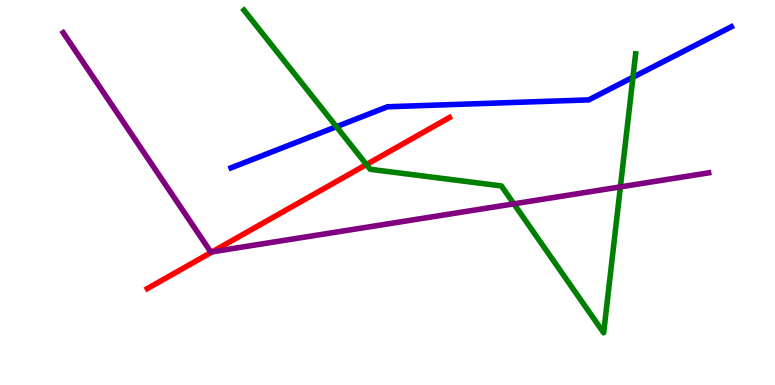[{'lines': ['blue', 'red'], 'intersections': []}, {'lines': ['green', 'red'], 'intersections': [{'x': 4.73, 'y': 5.73}]}, {'lines': ['purple', 'red'], 'intersections': [{'x': 2.74, 'y': 3.46}]}, {'lines': ['blue', 'green'], 'intersections': [{'x': 4.34, 'y': 6.71}, {'x': 8.17, 'y': 7.99}]}, {'lines': ['blue', 'purple'], 'intersections': []}, {'lines': ['green', 'purple'], 'intersections': [{'x': 6.63, 'y': 4.71}, {'x': 8.0, 'y': 5.15}]}]